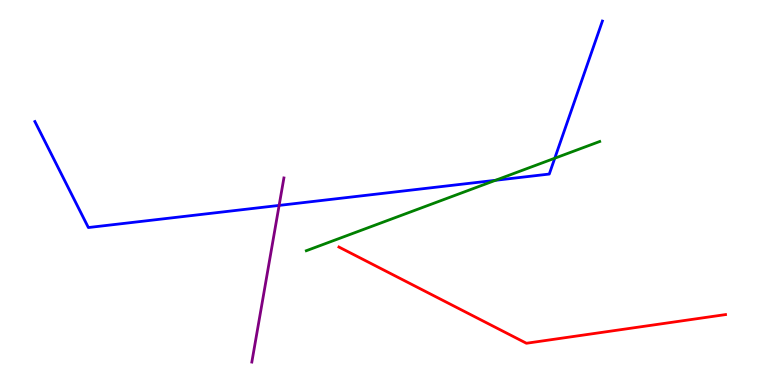[{'lines': ['blue', 'red'], 'intersections': []}, {'lines': ['green', 'red'], 'intersections': []}, {'lines': ['purple', 'red'], 'intersections': []}, {'lines': ['blue', 'green'], 'intersections': [{'x': 6.39, 'y': 5.32}, {'x': 7.16, 'y': 5.89}]}, {'lines': ['blue', 'purple'], 'intersections': [{'x': 3.6, 'y': 4.66}]}, {'lines': ['green', 'purple'], 'intersections': []}]